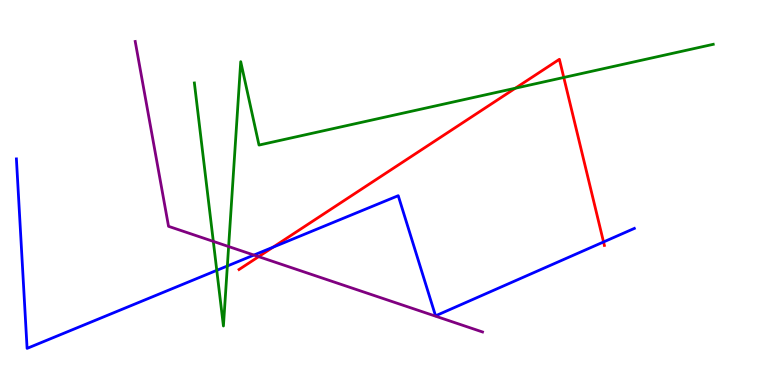[{'lines': ['blue', 'red'], 'intersections': [{'x': 3.52, 'y': 3.58}, {'x': 7.79, 'y': 3.72}]}, {'lines': ['green', 'red'], 'intersections': [{'x': 6.65, 'y': 7.71}, {'x': 7.27, 'y': 7.99}]}, {'lines': ['purple', 'red'], 'intersections': [{'x': 3.34, 'y': 3.33}]}, {'lines': ['blue', 'green'], 'intersections': [{'x': 2.8, 'y': 2.98}, {'x': 2.93, 'y': 3.09}]}, {'lines': ['blue', 'purple'], 'intersections': [{'x': 3.28, 'y': 3.38}]}, {'lines': ['green', 'purple'], 'intersections': [{'x': 2.75, 'y': 3.73}, {'x': 2.95, 'y': 3.6}]}]